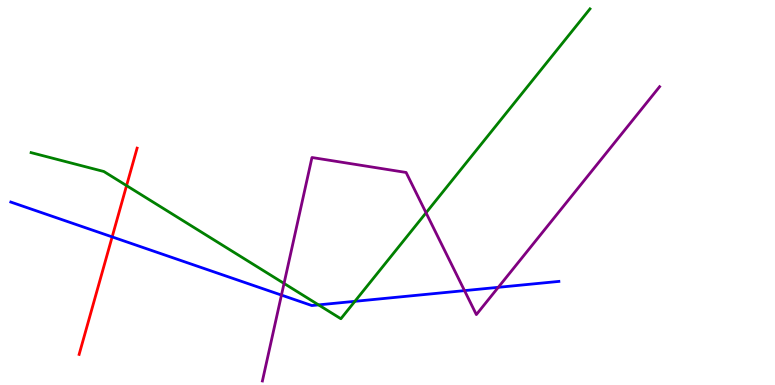[{'lines': ['blue', 'red'], 'intersections': [{'x': 1.45, 'y': 3.85}]}, {'lines': ['green', 'red'], 'intersections': [{'x': 1.63, 'y': 5.18}]}, {'lines': ['purple', 'red'], 'intersections': []}, {'lines': ['blue', 'green'], 'intersections': [{'x': 4.11, 'y': 2.08}, {'x': 4.58, 'y': 2.17}]}, {'lines': ['blue', 'purple'], 'intersections': [{'x': 3.63, 'y': 2.34}, {'x': 5.99, 'y': 2.45}, {'x': 6.43, 'y': 2.54}]}, {'lines': ['green', 'purple'], 'intersections': [{'x': 3.67, 'y': 2.64}, {'x': 5.5, 'y': 4.47}]}]